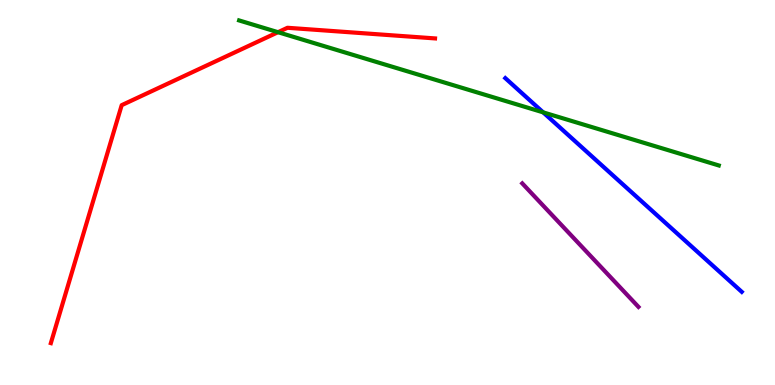[{'lines': ['blue', 'red'], 'intersections': []}, {'lines': ['green', 'red'], 'intersections': [{'x': 3.59, 'y': 9.16}]}, {'lines': ['purple', 'red'], 'intersections': []}, {'lines': ['blue', 'green'], 'intersections': [{'x': 7.01, 'y': 7.08}]}, {'lines': ['blue', 'purple'], 'intersections': []}, {'lines': ['green', 'purple'], 'intersections': []}]